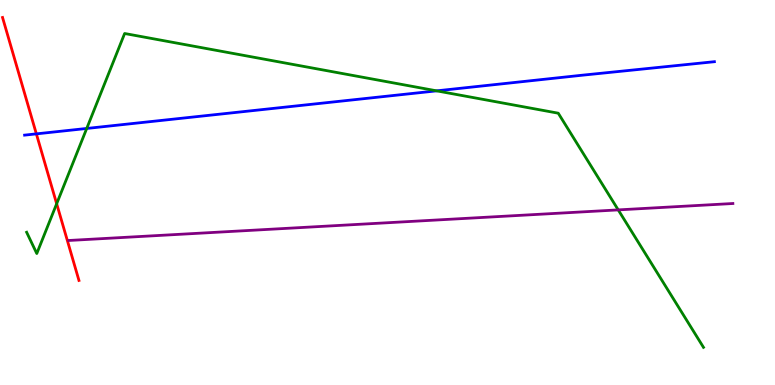[{'lines': ['blue', 'red'], 'intersections': [{'x': 0.469, 'y': 6.52}]}, {'lines': ['green', 'red'], 'intersections': [{'x': 0.731, 'y': 4.71}]}, {'lines': ['purple', 'red'], 'intersections': []}, {'lines': ['blue', 'green'], 'intersections': [{'x': 1.12, 'y': 6.66}, {'x': 5.63, 'y': 7.64}]}, {'lines': ['blue', 'purple'], 'intersections': []}, {'lines': ['green', 'purple'], 'intersections': [{'x': 7.98, 'y': 4.55}]}]